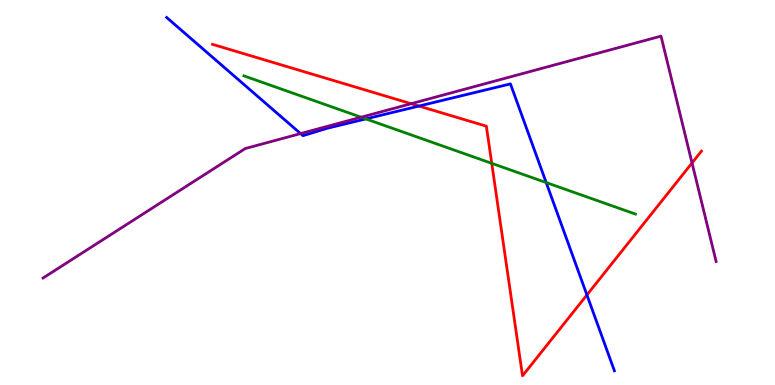[{'lines': ['blue', 'red'], 'intersections': [{'x': 5.41, 'y': 7.25}, {'x': 7.57, 'y': 2.34}]}, {'lines': ['green', 'red'], 'intersections': [{'x': 6.35, 'y': 5.76}]}, {'lines': ['purple', 'red'], 'intersections': [{'x': 5.3, 'y': 7.31}, {'x': 8.93, 'y': 5.77}]}, {'lines': ['blue', 'green'], 'intersections': [{'x': 4.72, 'y': 6.91}, {'x': 7.05, 'y': 5.26}]}, {'lines': ['blue', 'purple'], 'intersections': [{'x': 3.88, 'y': 6.53}]}, {'lines': ['green', 'purple'], 'intersections': [{'x': 4.66, 'y': 6.96}]}]